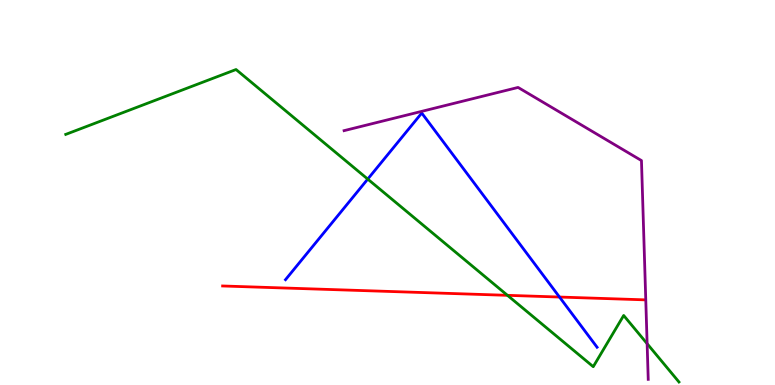[{'lines': ['blue', 'red'], 'intersections': [{'x': 7.22, 'y': 2.28}]}, {'lines': ['green', 'red'], 'intersections': [{'x': 6.55, 'y': 2.33}]}, {'lines': ['purple', 'red'], 'intersections': []}, {'lines': ['blue', 'green'], 'intersections': [{'x': 4.75, 'y': 5.35}]}, {'lines': ['blue', 'purple'], 'intersections': []}, {'lines': ['green', 'purple'], 'intersections': [{'x': 8.35, 'y': 1.07}]}]